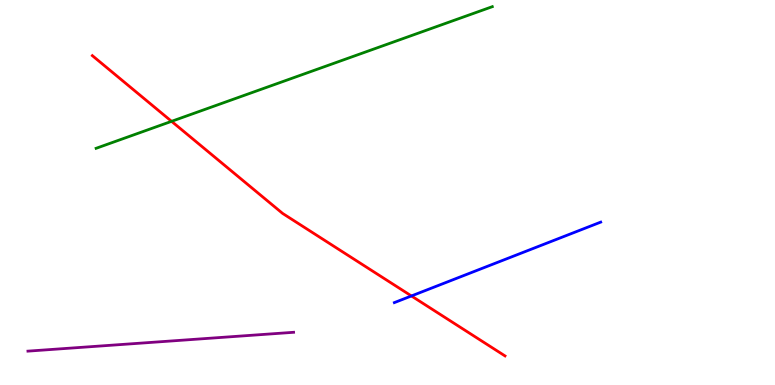[{'lines': ['blue', 'red'], 'intersections': [{'x': 5.31, 'y': 2.31}]}, {'lines': ['green', 'red'], 'intersections': [{'x': 2.21, 'y': 6.85}]}, {'lines': ['purple', 'red'], 'intersections': []}, {'lines': ['blue', 'green'], 'intersections': []}, {'lines': ['blue', 'purple'], 'intersections': []}, {'lines': ['green', 'purple'], 'intersections': []}]